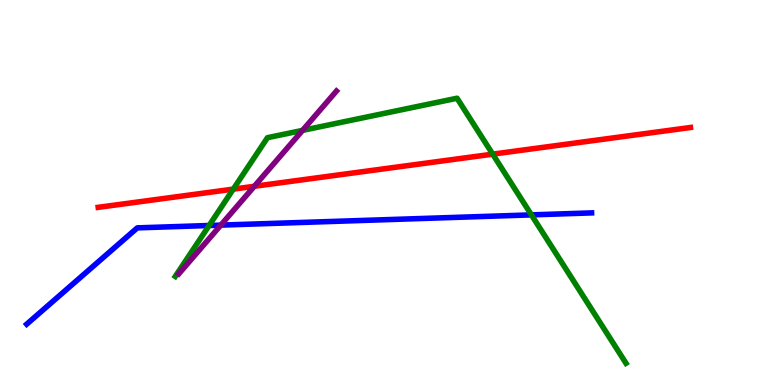[{'lines': ['blue', 'red'], 'intersections': []}, {'lines': ['green', 'red'], 'intersections': [{'x': 3.01, 'y': 5.09}, {'x': 6.36, 'y': 6.0}]}, {'lines': ['purple', 'red'], 'intersections': [{'x': 3.28, 'y': 5.16}]}, {'lines': ['blue', 'green'], 'intersections': [{'x': 2.7, 'y': 4.14}, {'x': 6.86, 'y': 4.42}]}, {'lines': ['blue', 'purple'], 'intersections': [{'x': 2.85, 'y': 4.15}]}, {'lines': ['green', 'purple'], 'intersections': [{'x': 3.9, 'y': 6.61}]}]